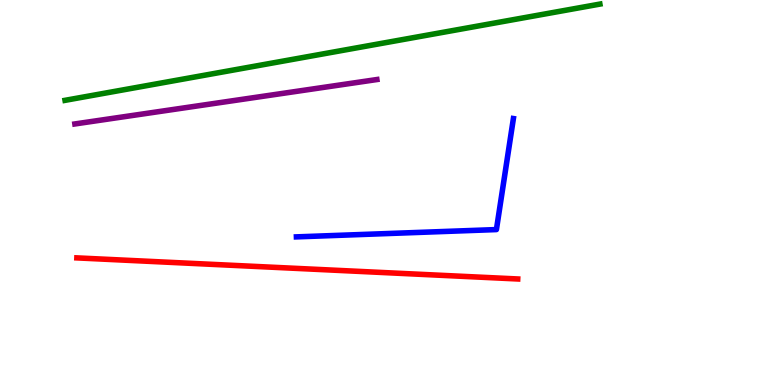[{'lines': ['blue', 'red'], 'intersections': []}, {'lines': ['green', 'red'], 'intersections': []}, {'lines': ['purple', 'red'], 'intersections': []}, {'lines': ['blue', 'green'], 'intersections': []}, {'lines': ['blue', 'purple'], 'intersections': []}, {'lines': ['green', 'purple'], 'intersections': []}]